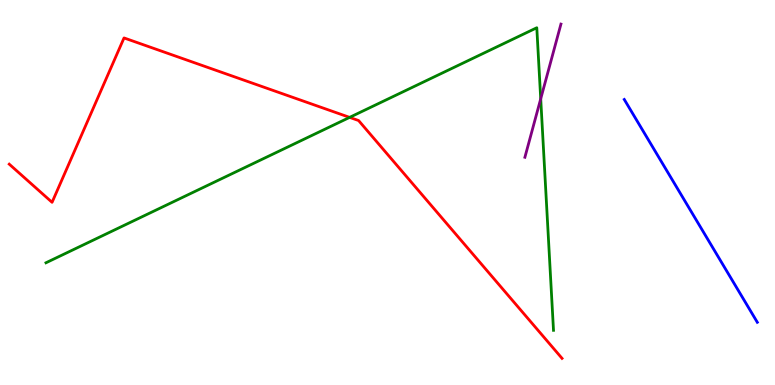[{'lines': ['blue', 'red'], 'intersections': []}, {'lines': ['green', 'red'], 'intersections': [{'x': 4.51, 'y': 6.95}]}, {'lines': ['purple', 'red'], 'intersections': []}, {'lines': ['blue', 'green'], 'intersections': []}, {'lines': ['blue', 'purple'], 'intersections': []}, {'lines': ['green', 'purple'], 'intersections': [{'x': 6.98, 'y': 7.43}]}]